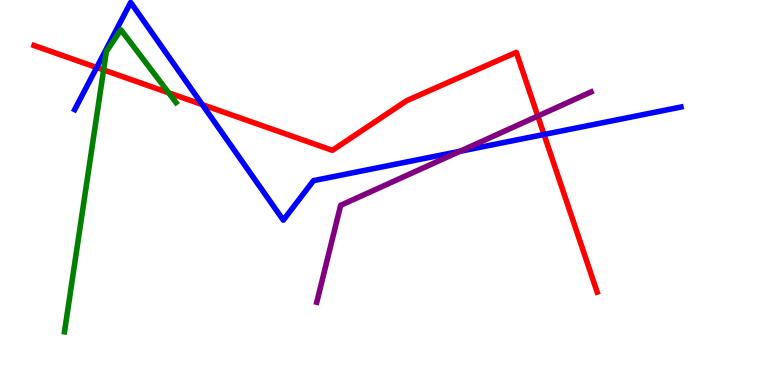[{'lines': ['blue', 'red'], 'intersections': [{'x': 1.25, 'y': 8.25}, {'x': 2.61, 'y': 7.28}, {'x': 7.02, 'y': 6.51}]}, {'lines': ['green', 'red'], 'intersections': [{'x': 1.34, 'y': 8.18}, {'x': 2.18, 'y': 7.59}]}, {'lines': ['purple', 'red'], 'intersections': [{'x': 6.94, 'y': 6.99}]}, {'lines': ['blue', 'green'], 'intersections': []}, {'lines': ['blue', 'purple'], 'intersections': [{'x': 5.94, 'y': 6.07}]}, {'lines': ['green', 'purple'], 'intersections': []}]